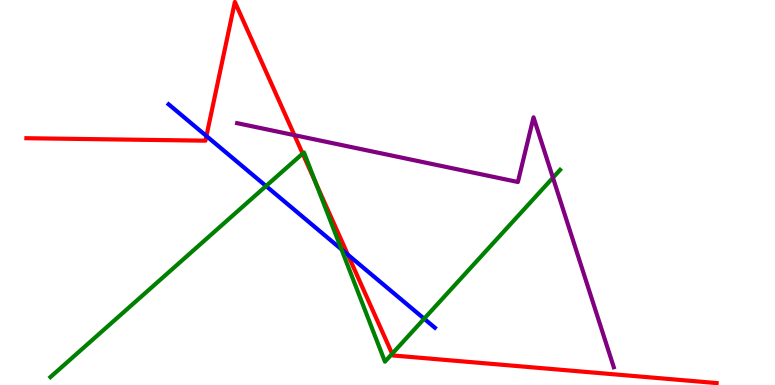[{'lines': ['blue', 'red'], 'intersections': [{'x': 2.66, 'y': 6.47}, {'x': 4.49, 'y': 3.38}]}, {'lines': ['green', 'red'], 'intersections': [{'x': 3.91, 'y': 6.01}, {'x': 4.07, 'y': 5.25}, {'x': 5.06, 'y': 0.811}]}, {'lines': ['purple', 'red'], 'intersections': [{'x': 3.8, 'y': 6.49}]}, {'lines': ['blue', 'green'], 'intersections': [{'x': 3.43, 'y': 5.17}, {'x': 4.41, 'y': 3.52}, {'x': 5.47, 'y': 1.72}]}, {'lines': ['blue', 'purple'], 'intersections': []}, {'lines': ['green', 'purple'], 'intersections': [{'x': 7.13, 'y': 5.38}]}]